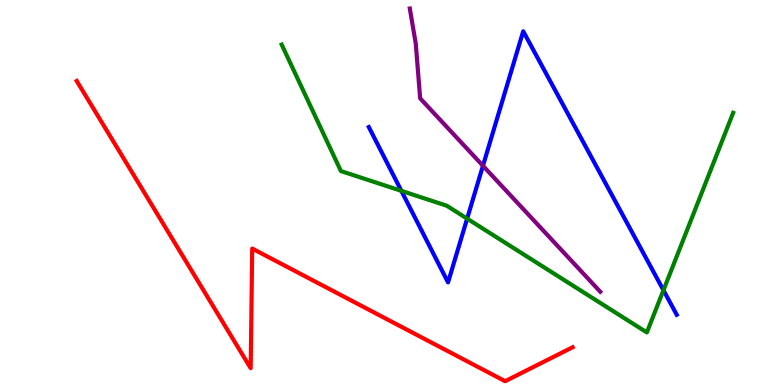[{'lines': ['blue', 'red'], 'intersections': []}, {'lines': ['green', 'red'], 'intersections': []}, {'lines': ['purple', 'red'], 'intersections': []}, {'lines': ['blue', 'green'], 'intersections': [{'x': 5.18, 'y': 5.04}, {'x': 6.03, 'y': 4.32}, {'x': 8.56, 'y': 2.46}]}, {'lines': ['blue', 'purple'], 'intersections': [{'x': 6.23, 'y': 5.69}]}, {'lines': ['green', 'purple'], 'intersections': []}]